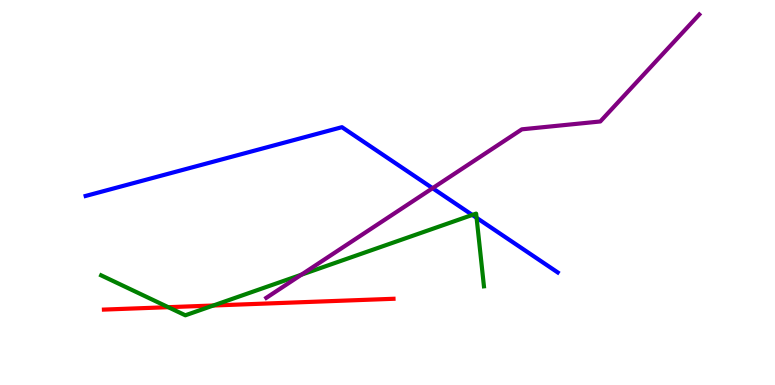[{'lines': ['blue', 'red'], 'intersections': []}, {'lines': ['green', 'red'], 'intersections': [{'x': 2.17, 'y': 2.02}, {'x': 2.75, 'y': 2.06}]}, {'lines': ['purple', 'red'], 'intersections': []}, {'lines': ['blue', 'green'], 'intersections': [{'x': 6.09, 'y': 4.42}, {'x': 6.15, 'y': 4.34}]}, {'lines': ['blue', 'purple'], 'intersections': [{'x': 5.58, 'y': 5.11}]}, {'lines': ['green', 'purple'], 'intersections': [{'x': 3.89, 'y': 2.86}]}]